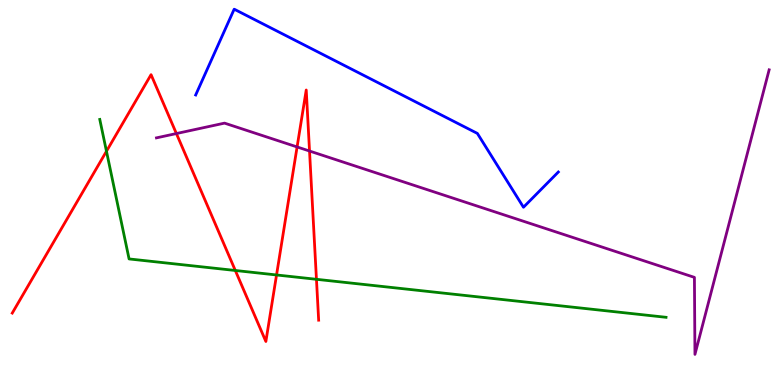[{'lines': ['blue', 'red'], 'intersections': []}, {'lines': ['green', 'red'], 'intersections': [{'x': 1.37, 'y': 6.07}, {'x': 3.04, 'y': 2.97}, {'x': 3.57, 'y': 2.86}, {'x': 4.08, 'y': 2.75}]}, {'lines': ['purple', 'red'], 'intersections': [{'x': 2.28, 'y': 6.53}, {'x': 3.83, 'y': 6.18}, {'x': 3.99, 'y': 6.08}]}, {'lines': ['blue', 'green'], 'intersections': []}, {'lines': ['blue', 'purple'], 'intersections': []}, {'lines': ['green', 'purple'], 'intersections': []}]